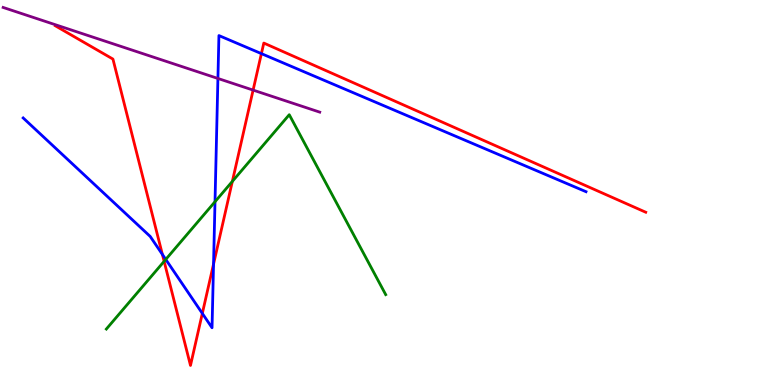[{'lines': ['blue', 'red'], 'intersections': [{'x': 2.1, 'y': 3.39}, {'x': 2.61, 'y': 1.86}, {'x': 2.76, 'y': 3.14}, {'x': 3.37, 'y': 8.61}]}, {'lines': ['green', 'red'], 'intersections': [{'x': 2.12, 'y': 3.21}, {'x': 3.0, 'y': 5.29}]}, {'lines': ['purple', 'red'], 'intersections': [{'x': 3.27, 'y': 7.66}]}, {'lines': ['blue', 'green'], 'intersections': [{'x': 2.14, 'y': 3.26}, {'x': 2.77, 'y': 4.76}]}, {'lines': ['blue', 'purple'], 'intersections': [{'x': 2.81, 'y': 7.96}]}, {'lines': ['green', 'purple'], 'intersections': []}]